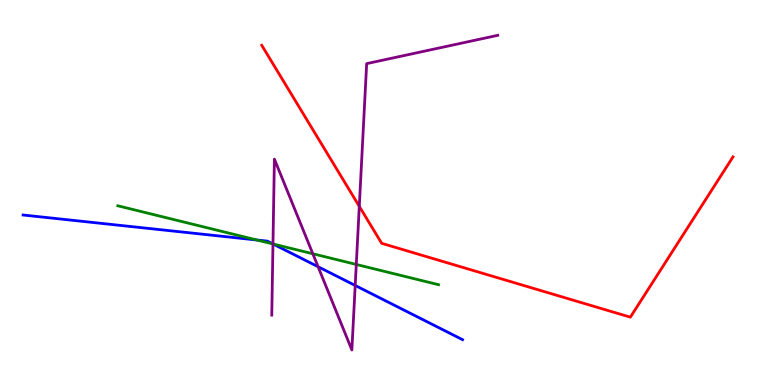[{'lines': ['blue', 'red'], 'intersections': []}, {'lines': ['green', 'red'], 'intersections': []}, {'lines': ['purple', 'red'], 'intersections': [{'x': 4.64, 'y': 4.64}]}, {'lines': ['blue', 'green'], 'intersections': [{'x': 3.32, 'y': 3.77}, {'x': 3.52, 'y': 3.66}]}, {'lines': ['blue', 'purple'], 'intersections': [{'x': 3.52, 'y': 3.66}, {'x': 4.1, 'y': 3.07}, {'x': 4.58, 'y': 2.59}]}, {'lines': ['green', 'purple'], 'intersections': [{'x': 3.52, 'y': 3.66}, {'x': 4.04, 'y': 3.41}, {'x': 4.6, 'y': 3.13}]}]